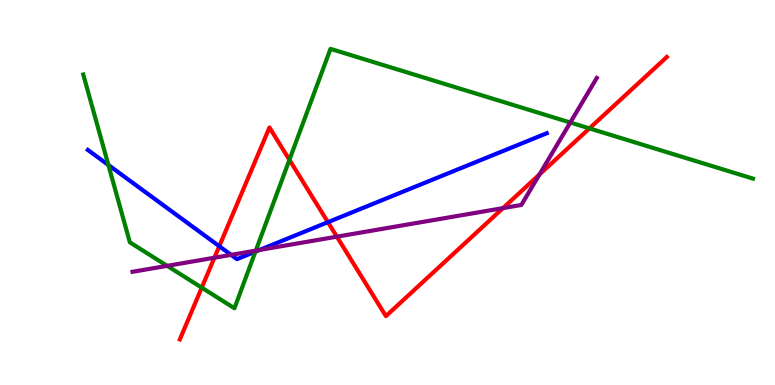[{'lines': ['blue', 'red'], 'intersections': [{'x': 2.83, 'y': 3.61}, {'x': 4.23, 'y': 4.23}]}, {'lines': ['green', 'red'], 'intersections': [{'x': 2.6, 'y': 2.53}, {'x': 3.73, 'y': 5.85}, {'x': 7.61, 'y': 6.67}]}, {'lines': ['purple', 'red'], 'intersections': [{'x': 2.77, 'y': 3.31}, {'x': 4.35, 'y': 3.85}, {'x': 6.49, 'y': 4.59}, {'x': 6.96, 'y': 5.47}]}, {'lines': ['blue', 'green'], 'intersections': [{'x': 1.4, 'y': 5.71}, {'x': 3.3, 'y': 3.46}]}, {'lines': ['blue', 'purple'], 'intersections': [{'x': 2.98, 'y': 3.38}, {'x': 3.35, 'y': 3.51}]}, {'lines': ['green', 'purple'], 'intersections': [{'x': 2.16, 'y': 3.09}, {'x': 3.3, 'y': 3.49}, {'x': 7.36, 'y': 6.82}]}]